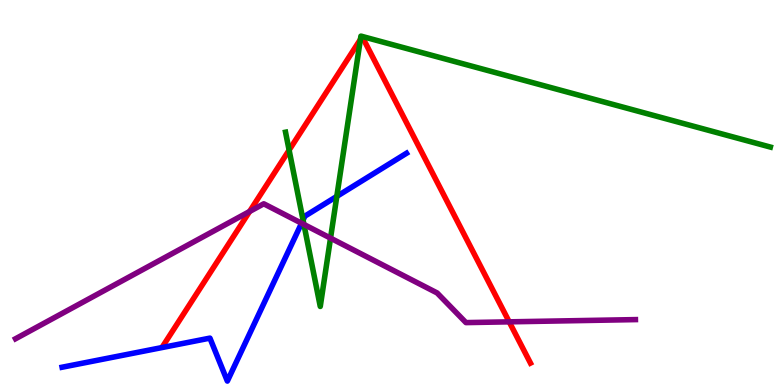[{'lines': ['blue', 'red'], 'intersections': []}, {'lines': ['green', 'red'], 'intersections': [{'x': 3.73, 'y': 6.1}, {'x': 4.65, 'y': 8.97}]}, {'lines': ['purple', 'red'], 'intersections': [{'x': 3.22, 'y': 4.51}, {'x': 6.57, 'y': 1.64}]}, {'lines': ['blue', 'green'], 'intersections': [{'x': 3.91, 'y': 4.28}, {'x': 4.35, 'y': 4.9}]}, {'lines': ['blue', 'purple'], 'intersections': [{'x': 3.89, 'y': 4.2}]}, {'lines': ['green', 'purple'], 'intersections': [{'x': 3.92, 'y': 4.17}, {'x': 4.26, 'y': 3.81}]}]